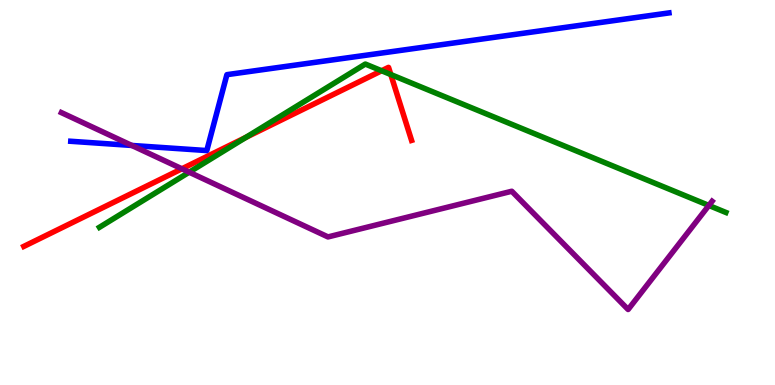[{'lines': ['blue', 'red'], 'intersections': []}, {'lines': ['green', 'red'], 'intersections': [{'x': 3.17, 'y': 6.43}, {'x': 4.92, 'y': 8.16}, {'x': 5.04, 'y': 8.06}]}, {'lines': ['purple', 'red'], 'intersections': [{'x': 2.35, 'y': 5.62}]}, {'lines': ['blue', 'green'], 'intersections': []}, {'lines': ['blue', 'purple'], 'intersections': [{'x': 1.7, 'y': 6.22}]}, {'lines': ['green', 'purple'], 'intersections': [{'x': 2.44, 'y': 5.53}, {'x': 9.15, 'y': 4.66}]}]